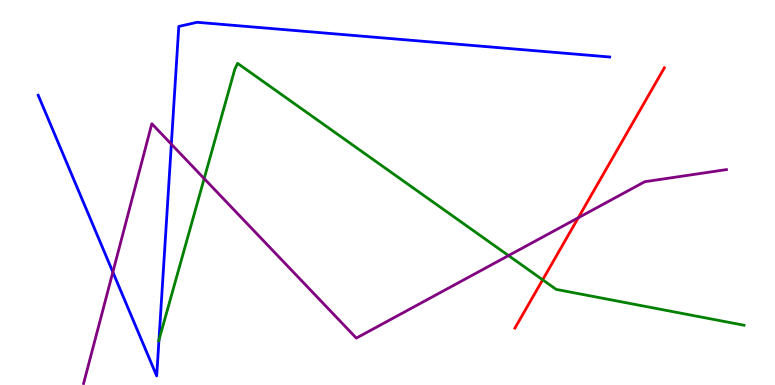[{'lines': ['blue', 'red'], 'intersections': []}, {'lines': ['green', 'red'], 'intersections': [{'x': 7.0, 'y': 2.73}]}, {'lines': ['purple', 'red'], 'intersections': [{'x': 7.46, 'y': 4.34}]}, {'lines': ['blue', 'green'], 'intersections': [{'x': 2.05, 'y': 1.17}]}, {'lines': ['blue', 'purple'], 'intersections': [{'x': 1.46, 'y': 2.93}, {'x': 2.21, 'y': 6.26}]}, {'lines': ['green', 'purple'], 'intersections': [{'x': 2.63, 'y': 5.36}, {'x': 6.56, 'y': 3.36}]}]